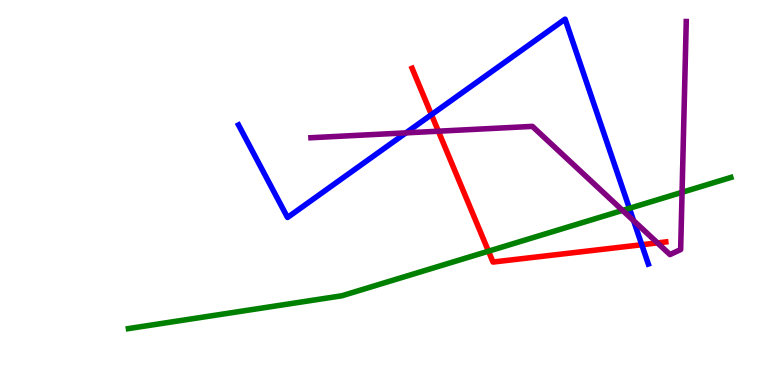[{'lines': ['blue', 'red'], 'intersections': [{'x': 5.57, 'y': 7.02}, {'x': 8.28, 'y': 3.64}]}, {'lines': ['green', 'red'], 'intersections': [{'x': 6.3, 'y': 3.48}]}, {'lines': ['purple', 'red'], 'intersections': [{'x': 5.66, 'y': 6.59}, {'x': 8.48, 'y': 3.69}]}, {'lines': ['blue', 'green'], 'intersections': [{'x': 8.12, 'y': 4.59}]}, {'lines': ['blue', 'purple'], 'intersections': [{'x': 5.24, 'y': 6.55}, {'x': 8.18, 'y': 4.27}]}, {'lines': ['green', 'purple'], 'intersections': [{'x': 8.03, 'y': 4.54}, {'x': 8.8, 'y': 5.01}]}]